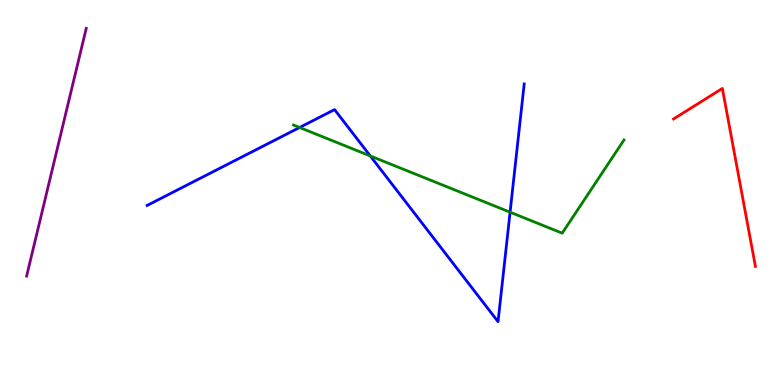[{'lines': ['blue', 'red'], 'intersections': []}, {'lines': ['green', 'red'], 'intersections': []}, {'lines': ['purple', 'red'], 'intersections': []}, {'lines': ['blue', 'green'], 'intersections': [{'x': 3.87, 'y': 6.69}, {'x': 4.78, 'y': 5.95}, {'x': 6.58, 'y': 4.49}]}, {'lines': ['blue', 'purple'], 'intersections': []}, {'lines': ['green', 'purple'], 'intersections': []}]